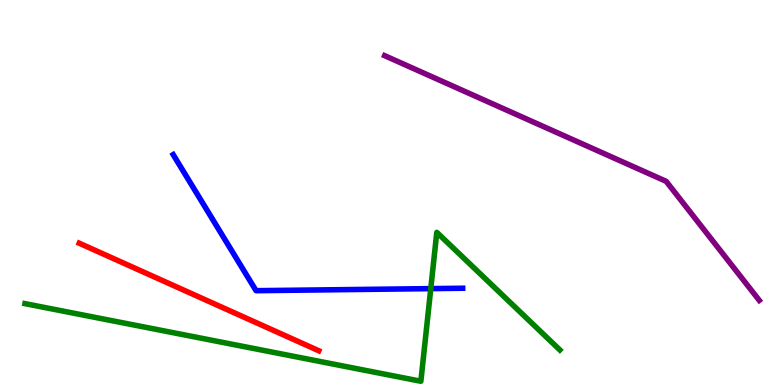[{'lines': ['blue', 'red'], 'intersections': []}, {'lines': ['green', 'red'], 'intersections': []}, {'lines': ['purple', 'red'], 'intersections': []}, {'lines': ['blue', 'green'], 'intersections': [{'x': 5.56, 'y': 2.5}]}, {'lines': ['blue', 'purple'], 'intersections': []}, {'lines': ['green', 'purple'], 'intersections': []}]